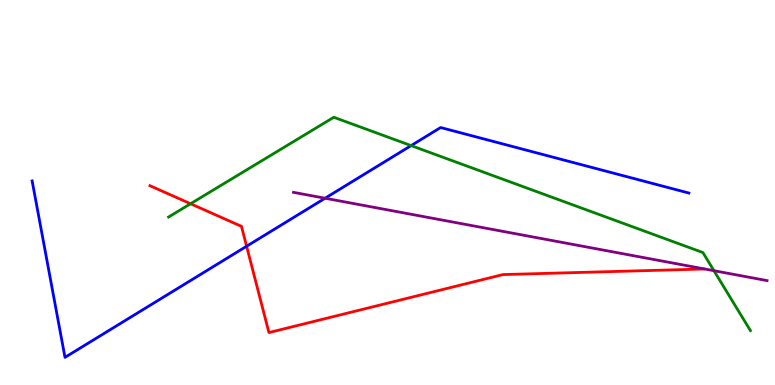[{'lines': ['blue', 'red'], 'intersections': [{'x': 3.18, 'y': 3.6}]}, {'lines': ['green', 'red'], 'intersections': [{'x': 2.46, 'y': 4.71}]}, {'lines': ['purple', 'red'], 'intersections': []}, {'lines': ['blue', 'green'], 'intersections': [{'x': 5.3, 'y': 6.22}]}, {'lines': ['blue', 'purple'], 'intersections': [{'x': 4.19, 'y': 4.85}]}, {'lines': ['green', 'purple'], 'intersections': [{'x': 9.21, 'y': 2.97}]}]